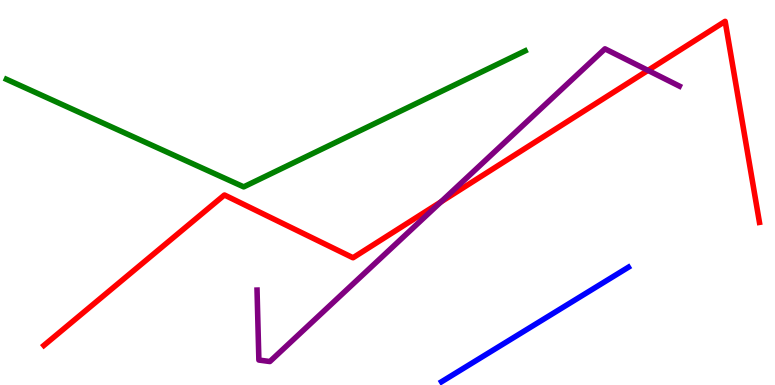[{'lines': ['blue', 'red'], 'intersections': []}, {'lines': ['green', 'red'], 'intersections': []}, {'lines': ['purple', 'red'], 'intersections': [{'x': 5.69, 'y': 4.76}, {'x': 8.36, 'y': 8.17}]}, {'lines': ['blue', 'green'], 'intersections': []}, {'lines': ['blue', 'purple'], 'intersections': []}, {'lines': ['green', 'purple'], 'intersections': []}]